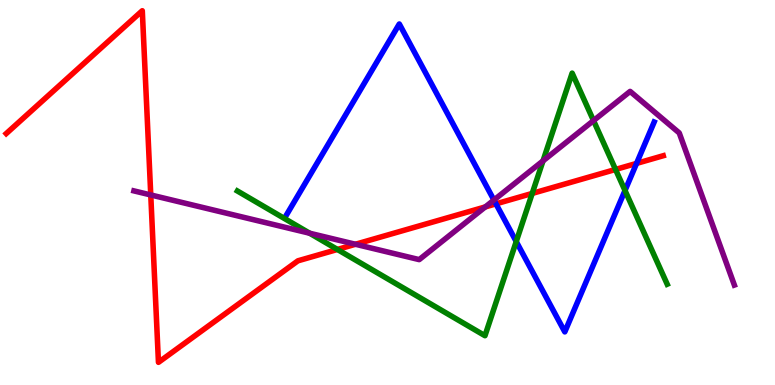[{'lines': ['blue', 'red'], 'intersections': [{'x': 6.4, 'y': 4.71}, {'x': 8.21, 'y': 5.76}]}, {'lines': ['green', 'red'], 'intersections': [{'x': 4.35, 'y': 3.52}, {'x': 6.87, 'y': 4.98}, {'x': 7.94, 'y': 5.6}]}, {'lines': ['purple', 'red'], 'intersections': [{'x': 1.95, 'y': 4.94}, {'x': 4.59, 'y': 3.66}, {'x': 6.26, 'y': 4.63}]}, {'lines': ['blue', 'green'], 'intersections': [{'x': 6.66, 'y': 3.73}, {'x': 8.06, 'y': 5.05}]}, {'lines': ['blue', 'purple'], 'intersections': [{'x': 6.37, 'y': 4.8}]}, {'lines': ['green', 'purple'], 'intersections': [{'x': 4.0, 'y': 3.94}, {'x': 7.01, 'y': 5.82}, {'x': 7.66, 'y': 6.87}]}]